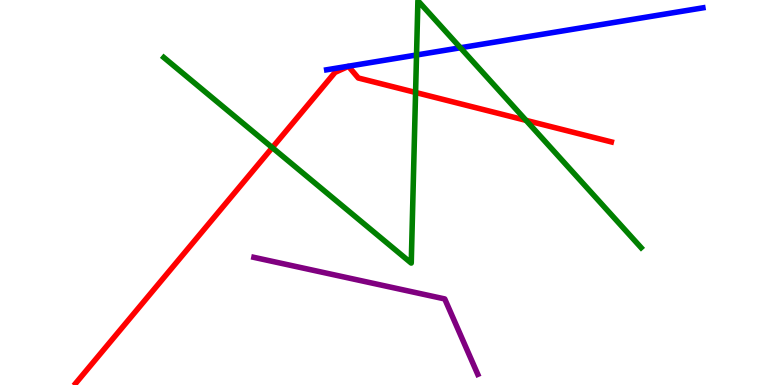[{'lines': ['blue', 'red'], 'intersections': []}, {'lines': ['green', 'red'], 'intersections': [{'x': 3.51, 'y': 6.17}, {'x': 5.36, 'y': 7.6}, {'x': 6.79, 'y': 6.87}]}, {'lines': ['purple', 'red'], 'intersections': []}, {'lines': ['blue', 'green'], 'intersections': [{'x': 5.37, 'y': 8.57}, {'x': 5.94, 'y': 8.76}]}, {'lines': ['blue', 'purple'], 'intersections': []}, {'lines': ['green', 'purple'], 'intersections': []}]